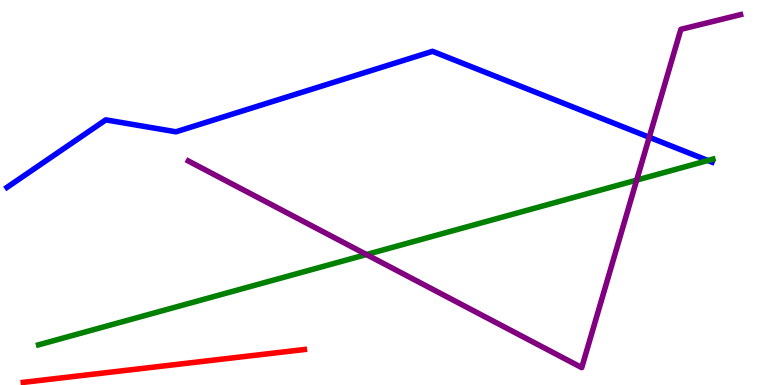[{'lines': ['blue', 'red'], 'intersections': []}, {'lines': ['green', 'red'], 'intersections': []}, {'lines': ['purple', 'red'], 'intersections': []}, {'lines': ['blue', 'green'], 'intersections': [{'x': 9.13, 'y': 5.83}]}, {'lines': ['blue', 'purple'], 'intersections': [{'x': 8.38, 'y': 6.44}]}, {'lines': ['green', 'purple'], 'intersections': [{'x': 4.73, 'y': 3.39}, {'x': 8.22, 'y': 5.32}]}]